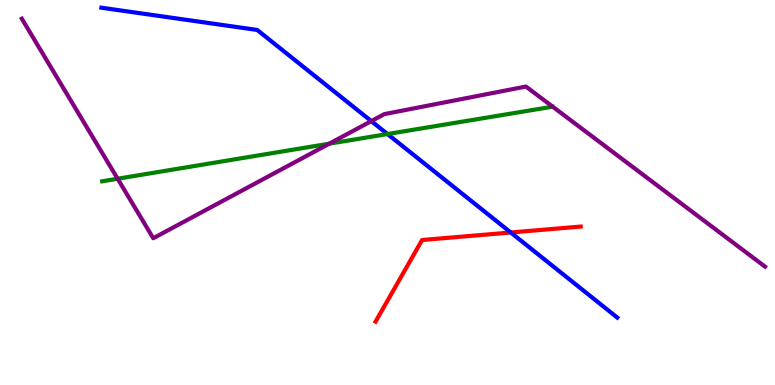[{'lines': ['blue', 'red'], 'intersections': [{'x': 6.59, 'y': 3.96}]}, {'lines': ['green', 'red'], 'intersections': []}, {'lines': ['purple', 'red'], 'intersections': []}, {'lines': ['blue', 'green'], 'intersections': [{'x': 5.0, 'y': 6.52}]}, {'lines': ['blue', 'purple'], 'intersections': [{'x': 4.79, 'y': 6.85}]}, {'lines': ['green', 'purple'], 'intersections': [{'x': 1.52, 'y': 5.36}, {'x': 4.25, 'y': 6.27}]}]